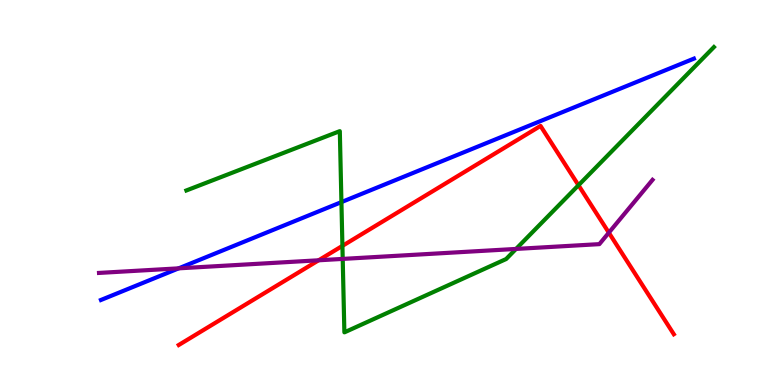[{'lines': ['blue', 'red'], 'intersections': []}, {'lines': ['green', 'red'], 'intersections': [{'x': 4.42, 'y': 3.61}, {'x': 7.46, 'y': 5.19}]}, {'lines': ['purple', 'red'], 'intersections': [{'x': 4.11, 'y': 3.24}, {'x': 7.86, 'y': 3.96}]}, {'lines': ['blue', 'green'], 'intersections': [{'x': 4.41, 'y': 4.75}]}, {'lines': ['blue', 'purple'], 'intersections': [{'x': 2.31, 'y': 3.03}]}, {'lines': ['green', 'purple'], 'intersections': [{'x': 4.42, 'y': 3.28}, {'x': 6.66, 'y': 3.53}]}]